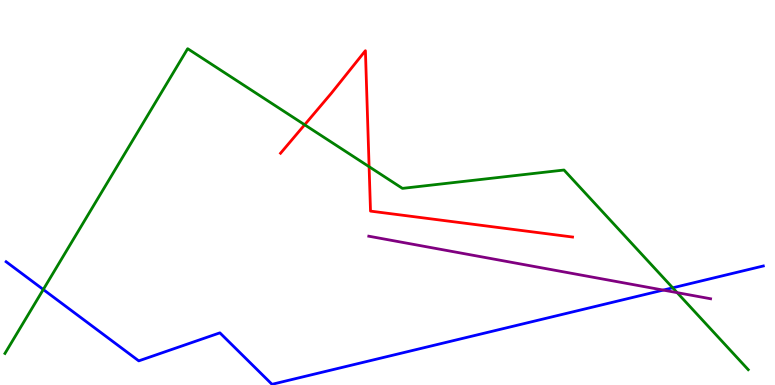[{'lines': ['blue', 'red'], 'intersections': []}, {'lines': ['green', 'red'], 'intersections': [{'x': 3.93, 'y': 6.76}, {'x': 4.76, 'y': 5.67}]}, {'lines': ['purple', 'red'], 'intersections': []}, {'lines': ['blue', 'green'], 'intersections': [{'x': 0.558, 'y': 2.48}, {'x': 8.68, 'y': 2.52}]}, {'lines': ['blue', 'purple'], 'intersections': [{'x': 8.56, 'y': 2.47}]}, {'lines': ['green', 'purple'], 'intersections': [{'x': 8.74, 'y': 2.4}]}]